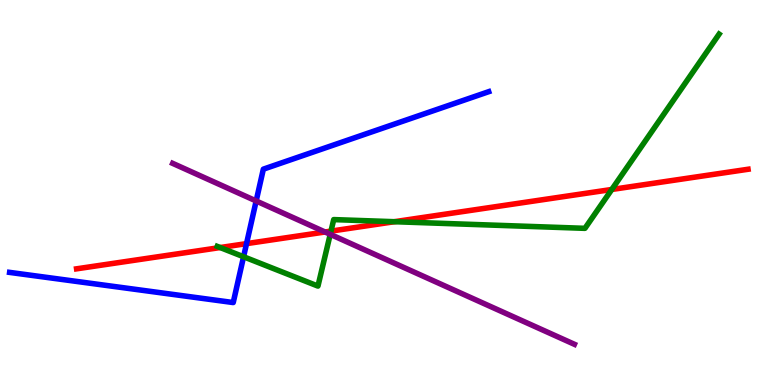[{'lines': ['blue', 'red'], 'intersections': [{'x': 3.18, 'y': 3.67}]}, {'lines': ['green', 'red'], 'intersections': [{'x': 2.84, 'y': 3.57}, {'x': 4.27, 'y': 4.0}, {'x': 5.09, 'y': 4.24}, {'x': 7.89, 'y': 5.08}]}, {'lines': ['purple', 'red'], 'intersections': [{'x': 4.19, 'y': 3.97}]}, {'lines': ['blue', 'green'], 'intersections': [{'x': 3.14, 'y': 3.33}]}, {'lines': ['blue', 'purple'], 'intersections': [{'x': 3.31, 'y': 4.78}]}, {'lines': ['green', 'purple'], 'intersections': [{'x': 4.26, 'y': 3.91}]}]